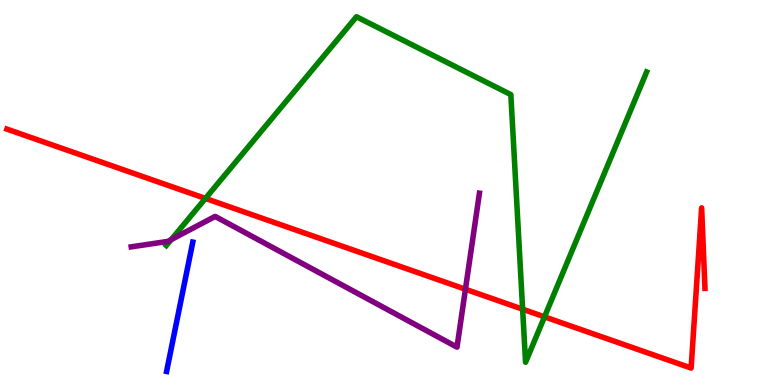[{'lines': ['blue', 'red'], 'intersections': []}, {'lines': ['green', 'red'], 'intersections': [{'x': 2.65, 'y': 4.85}, {'x': 6.74, 'y': 1.97}, {'x': 7.03, 'y': 1.77}]}, {'lines': ['purple', 'red'], 'intersections': [{'x': 6.01, 'y': 2.49}]}, {'lines': ['blue', 'green'], 'intersections': []}, {'lines': ['blue', 'purple'], 'intersections': []}, {'lines': ['green', 'purple'], 'intersections': [{'x': 2.21, 'y': 3.78}]}]